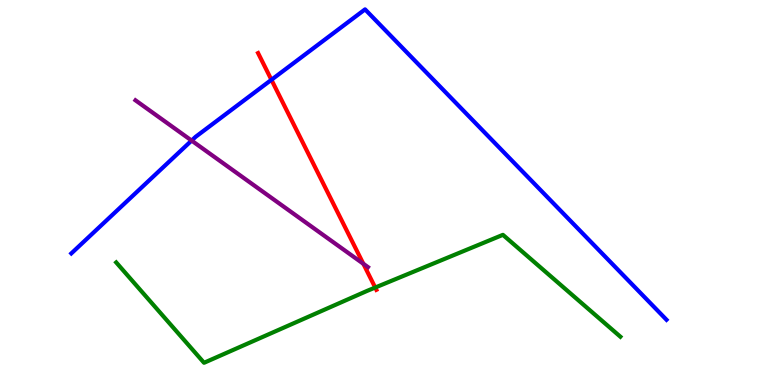[{'lines': ['blue', 'red'], 'intersections': [{'x': 3.5, 'y': 7.93}]}, {'lines': ['green', 'red'], 'intersections': [{'x': 4.84, 'y': 2.53}]}, {'lines': ['purple', 'red'], 'intersections': [{'x': 4.69, 'y': 3.15}]}, {'lines': ['blue', 'green'], 'intersections': []}, {'lines': ['blue', 'purple'], 'intersections': [{'x': 2.47, 'y': 6.35}]}, {'lines': ['green', 'purple'], 'intersections': []}]